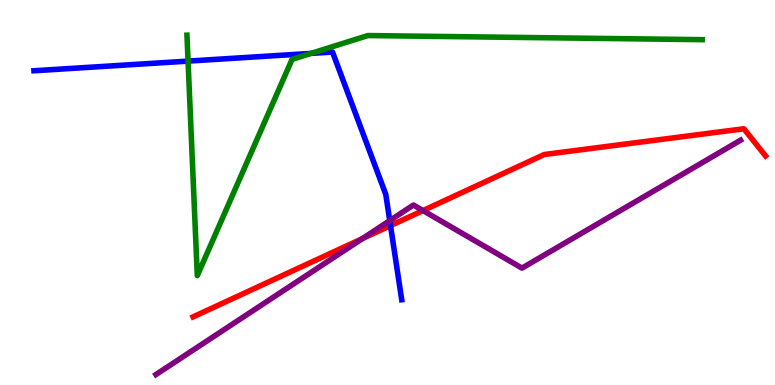[{'lines': ['blue', 'red'], 'intersections': [{'x': 5.04, 'y': 4.14}]}, {'lines': ['green', 'red'], 'intersections': []}, {'lines': ['purple', 'red'], 'intersections': [{'x': 4.68, 'y': 3.8}, {'x': 5.46, 'y': 4.53}]}, {'lines': ['blue', 'green'], 'intersections': [{'x': 2.43, 'y': 8.41}, {'x': 4.01, 'y': 8.61}]}, {'lines': ['blue', 'purple'], 'intersections': [{'x': 5.03, 'y': 4.27}]}, {'lines': ['green', 'purple'], 'intersections': []}]